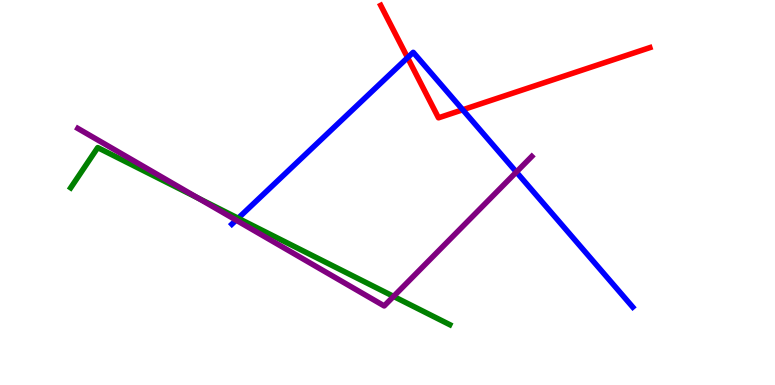[{'lines': ['blue', 'red'], 'intersections': [{'x': 5.26, 'y': 8.5}, {'x': 5.97, 'y': 7.15}]}, {'lines': ['green', 'red'], 'intersections': []}, {'lines': ['purple', 'red'], 'intersections': []}, {'lines': ['blue', 'green'], 'intersections': [{'x': 3.07, 'y': 4.33}]}, {'lines': ['blue', 'purple'], 'intersections': [{'x': 3.05, 'y': 4.28}, {'x': 6.66, 'y': 5.53}]}, {'lines': ['green', 'purple'], 'intersections': [{'x': 2.55, 'y': 4.86}, {'x': 5.08, 'y': 2.3}]}]